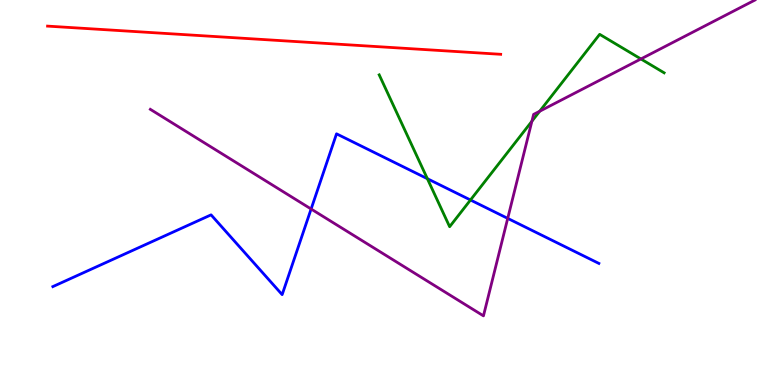[{'lines': ['blue', 'red'], 'intersections': []}, {'lines': ['green', 'red'], 'intersections': []}, {'lines': ['purple', 'red'], 'intersections': []}, {'lines': ['blue', 'green'], 'intersections': [{'x': 5.51, 'y': 5.36}, {'x': 6.07, 'y': 4.81}]}, {'lines': ['blue', 'purple'], 'intersections': [{'x': 4.01, 'y': 4.57}, {'x': 6.55, 'y': 4.33}]}, {'lines': ['green', 'purple'], 'intersections': [{'x': 6.86, 'y': 6.85}, {'x': 6.96, 'y': 7.11}, {'x': 8.27, 'y': 8.47}]}]